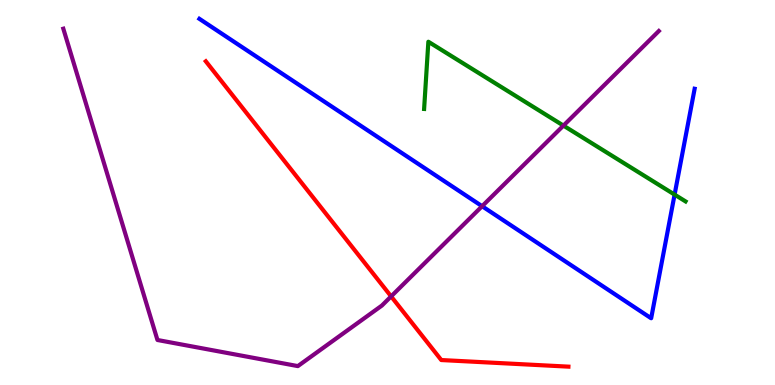[{'lines': ['blue', 'red'], 'intersections': []}, {'lines': ['green', 'red'], 'intersections': []}, {'lines': ['purple', 'red'], 'intersections': [{'x': 5.05, 'y': 2.3}]}, {'lines': ['blue', 'green'], 'intersections': [{'x': 8.7, 'y': 4.95}]}, {'lines': ['blue', 'purple'], 'intersections': [{'x': 6.22, 'y': 4.64}]}, {'lines': ['green', 'purple'], 'intersections': [{'x': 7.27, 'y': 6.74}]}]